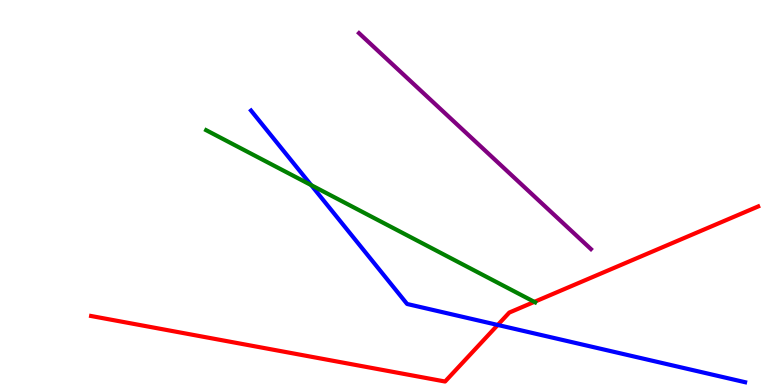[{'lines': ['blue', 'red'], 'intersections': [{'x': 6.42, 'y': 1.56}]}, {'lines': ['green', 'red'], 'intersections': [{'x': 6.89, 'y': 2.16}]}, {'lines': ['purple', 'red'], 'intersections': []}, {'lines': ['blue', 'green'], 'intersections': [{'x': 4.02, 'y': 5.19}]}, {'lines': ['blue', 'purple'], 'intersections': []}, {'lines': ['green', 'purple'], 'intersections': []}]